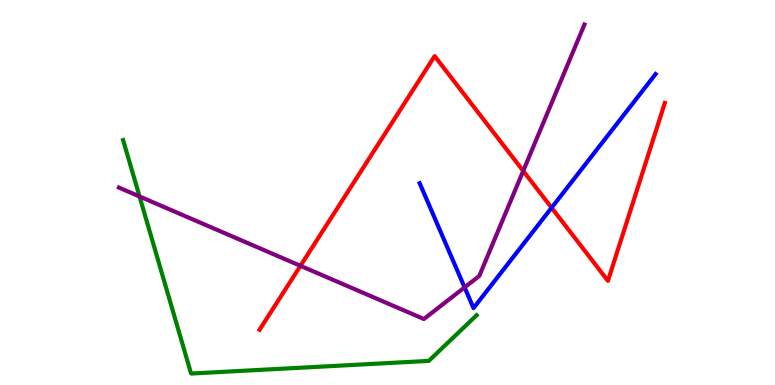[{'lines': ['blue', 'red'], 'intersections': [{'x': 7.12, 'y': 4.6}]}, {'lines': ['green', 'red'], 'intersections': []}, {'lines': ['purple', 'red'], 'intersections': [{'x': 3.88, 'y': 3.1}, {'x': 6.75, 'y': 5.56}]}, {'lines': ['blue', 'green'], 'intersections': []}, {'lines': ['blue', 'purple'], 'intersections': [{'x': 5.99, 'y': 2.54}]}, {'lines': ['green', 'purple'], 'intersections': [{'x': 1.8, 'y': 4.9}]}]